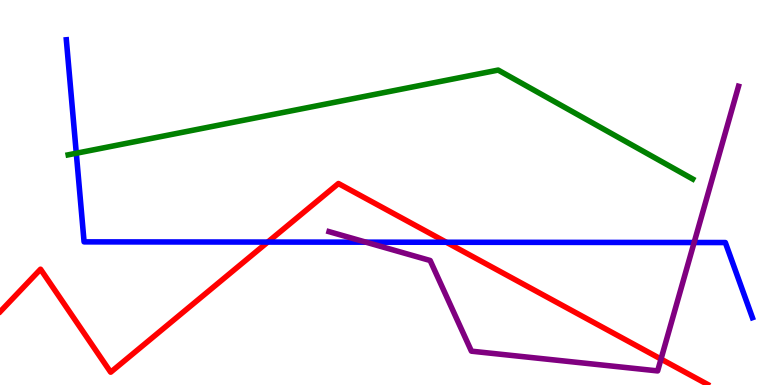[{'lines': ['blue', 'red'], 'intersections': [{'x': 3.46, 'y': 3.71}, {'x': 5.76, 'y': 3.71}]}, {'lines': ['green', 'red'], 'intersections': []}, {'lines': ['purple', 'red'], 'intersections': [{'x': 8.53, 'y': 0.674}]}, {'lines': ['blue', 'green'], 'intersections': [{'x': 0.984, 'y': 6.02}]}, {'lines': ['blue', 'purple'], 'intersections': [{'x': 4.72, 'y': 3.71}, {'x': 8.96, 'y': 3.7}]}, {'lines': ['green', 'purple'], 'intersections': []}]